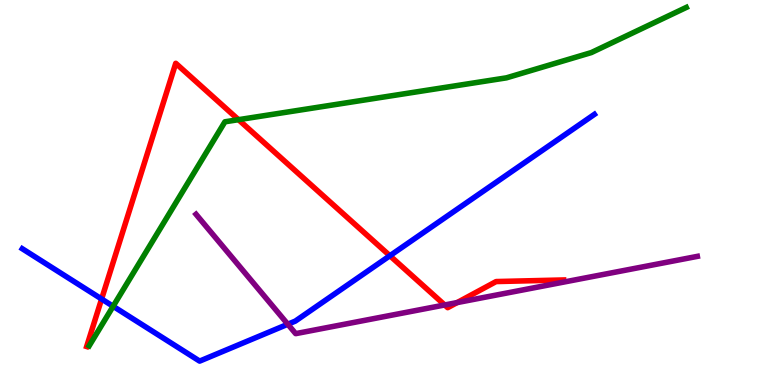[{'lines': ['blue', 'red'], 'intersections': [{'x': 1.31, 'y': 2.23}, {'x': 5.03, 'y': 3.36}]}, {'lines': ['green', 'red'], 'intersections': [{'x': 3.08, 'y': 6.89}]}, {'lines': ['purple', 'red'], 'intersections': [{'x': 5.74, 'y': 2.08}, {'x': 5.9, 'y': 2.14}]}, {'lines': ['blue', 'green'], 'intersections': [{'x': 1.46, 'y': 2.04}]}, {'lines': ['blue', 'purple'], 'intersections': [{'x': 3.71, 'y': 1.58}]}, {'lines': ['green', 'purple'], 'intersections': []}]